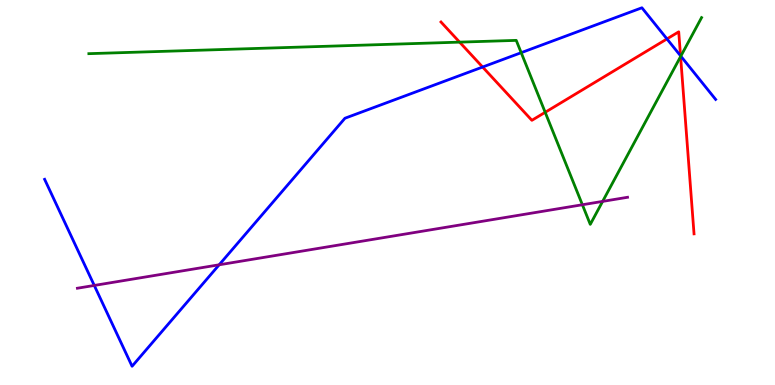[{'lines': ['blue', 'red'], 'intersections': [{'x': 6.23, 'y': 8.26}, {'x': 8.61, 'y': 8.99}, {'x': 8.78, 'y': 8.55}]}, {'lines': ['green', 'red'], 'intersections': [{'x': 5.93, 'y': 8.91}, {'x': 7.03, 'y': 7.08}, {'x': 8.78, 'y': 8.53}]}, {'lines': ['purple', 'red'], 'intersections': []}, {'lines': ['blue', 'green'], 'intersections': [{'x': 6.73, 'y': 8.63}, {'x': 8.78, 'y': 8.54}]}, {'lines': ['blue', 'purple'], 'intersections': [{'x': 1.22, 'y': 2.59}, {'x': 2.83, 'y': 3.12}]}, {'lines': ['green', 'purple'], 'intersections': [{'x': 7.51, 'y': 4.68}, {'x': 7.78, 'y': 4.77}]}]